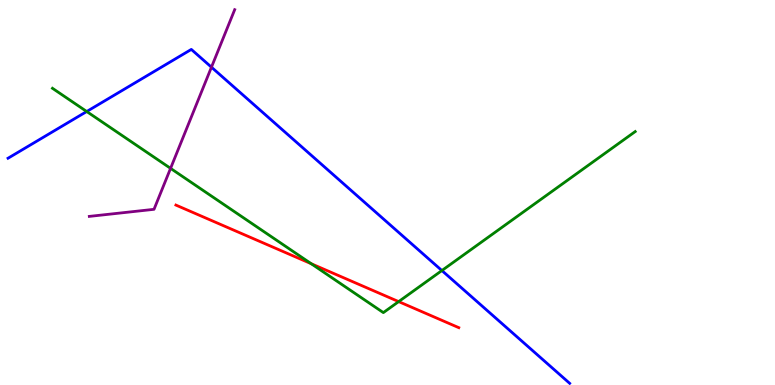[{'lines': ['blue', 'red'], 'intersections': []}, {'lines': ['green', 'red'], 'intersections': [{'x': 4.02, 'y': 3.15}, {'x': 5.14, 'y': 2.17}]}, {'lines': ['purple', 'red'], 'intersections': []}, {'lines': ['blue', 'green'], 'intersections': [{'x': 1.12, 'y': 7.1}, {'x': 5.7, 'y': 2.97}]}, {'lines': ['blue', 'purple'], 'intersections': [{'x': 2.73, 'y': 8.25}]}, {'lines': ['green', 'purple'], 'intersections': [{'x': 2.2, 'y': 5.63}]}]